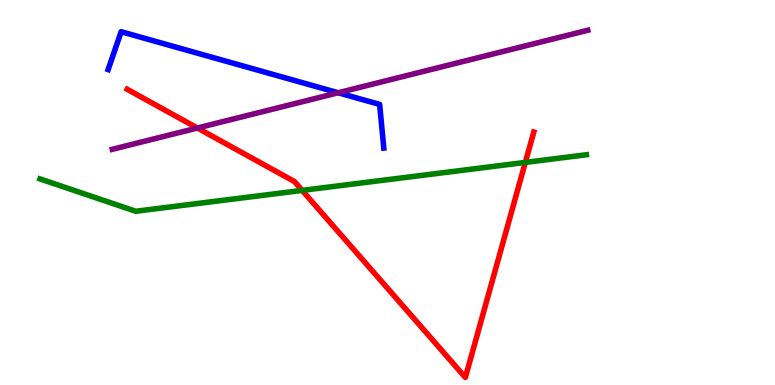[{'lines': ['blue', 'red'], 'intersections': []}, {'lines': ['green', 'red'], 'intersections': [{'x': 3.9, 'y': 5.05}, {'x': 6.78, 'y': 5.78}]}, {'lines': ['purple', 'red'], 'intersections': [{'x': 2.55, 'y': 6.68}]}, {'lines': ['blue', 'green'], 'intersections': []}, {'lines': ['blue', 'purple'], 'intersections': [{'x': 4.36, 'y': 7.59}]}, {'lines': ['green', 'purple'], 'intersections': []}]